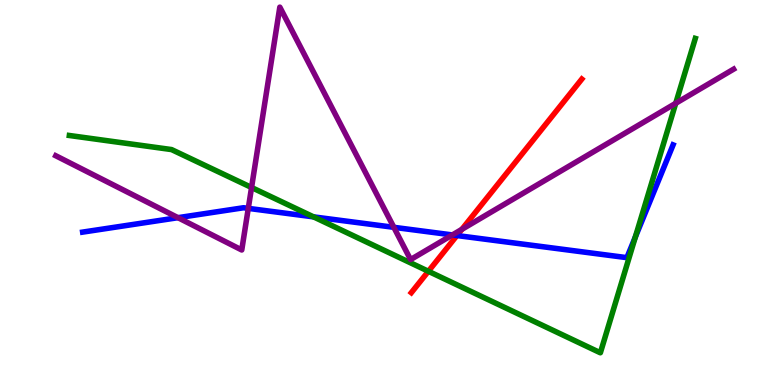[{'lines': ['blue', 'red'], 'intersections': [{'x': 5.9, 'y': 3.88}]}, {'lines': ['green', 'red'], 'intersections': [{'x': 5.53, 'y': 2.95}]}, {'lines': ['purple', 'red'], 'intersections': [{'x': 5.96, 'y': 4.04}]}, {'lines': ['blue', 'green'], 'intersections': [{'x': 4.05, 'y': 4.37}, {'x': 8.2, 'y': 3.84}]}, {'lines': ['blue', 'purple'], 'intersections': [{'x': 2.3, 'y': 4.35}, {'x': 3.2, 'y': 4.59}, {'x': 5.08, 'y': 4.1}, {'x': 5.84, 'y': 3.9}]}, {'lines': ['green', 'purple'], 'intersections': [{'x': 3.25, 'y': 5.13}, {'x': 8.72, 'y': 7.32}]}]